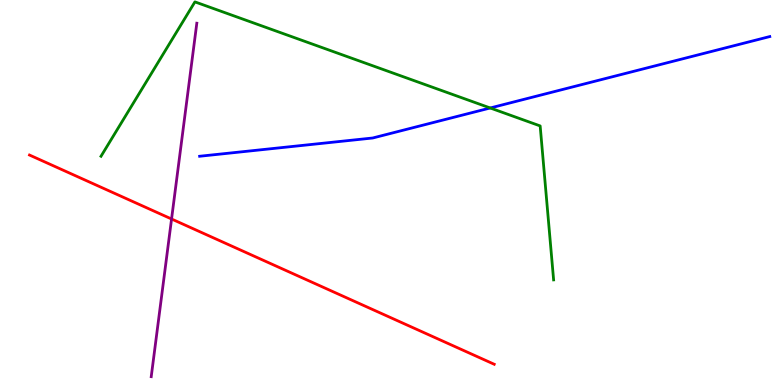[{'lines': ['blue', 'red'], 'intersections': []}, {'lines': ['green', 'red'], 'intersections': []}, {'lines': ['purple', 'red'], 'intersections': [{'x': 2.21, 'y': 4.31}]}, {'lines': ['blue', 'green'], 'intersections': [{'x': 6.33, 'y': 7.2}]}, {'lines': ['blue', 'purple'], 'intersections': []}, {'lines': ['green', 'purple'], 'intersections': []}]